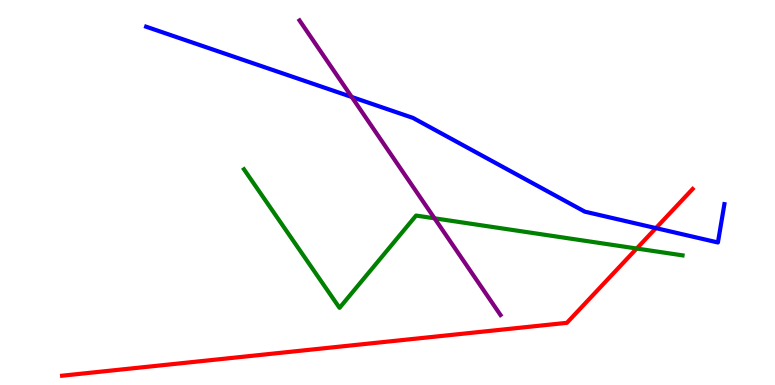[{'lines': ['blue', 'red'], 'intersections': [{'x': 8.46, 'y': 4.08}]}, {'lines': ['green', 'red'], 'intersections': [{'x': 8.22, 'y': 3.55}]}, {'lines': ['purple', 'red'], 'intersections': []}, {'lines': ['blue', 'green'], 'intersections': []}, {'lines': ['blue', 'purple'], 'intersections': [{'x': 4.54, 'y': 7.48}]}, {'lines': ['green', 'purple'], 'intersections': [{'x': 5.61, 'y': 4.33}]}]